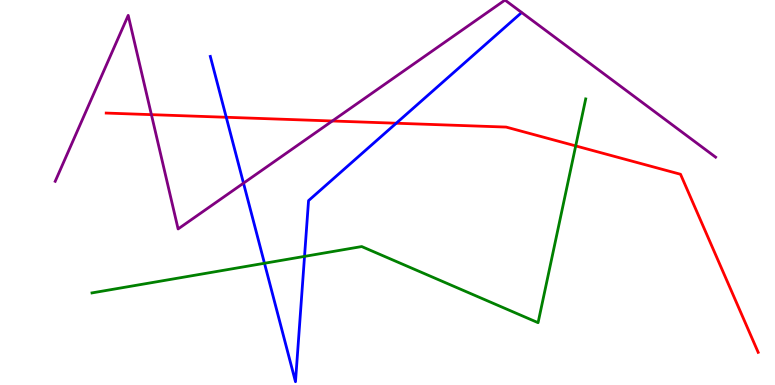[{'lines': ['blue', 'red'], 'intersections': [{'x': 2.92, 'y': 6.95}, {'x': 5.11, 'y': 6.8}]}, {'lines': ['green', 'red'], 'intersections': [{'x': 7.43, 'y': 6.21}]}, {'lines': ['purple', 'red'], 'intersections': [{'x': 1.95, 'y': 7.02}, {'x': 4.29, 'y': 6.86}]}, {'lines': ['blue', 'green'], 'intersections': [{'x': 3.41, 'y': 3.16}, {'x': 3.93, 'y': 3.34}]}, {'lines': ['blue', 'purple'], 'intersections': [{'x': 3.14, 'y': 5.24}]}, {'lines': ['green', 'purple'], 'intersections': []}]